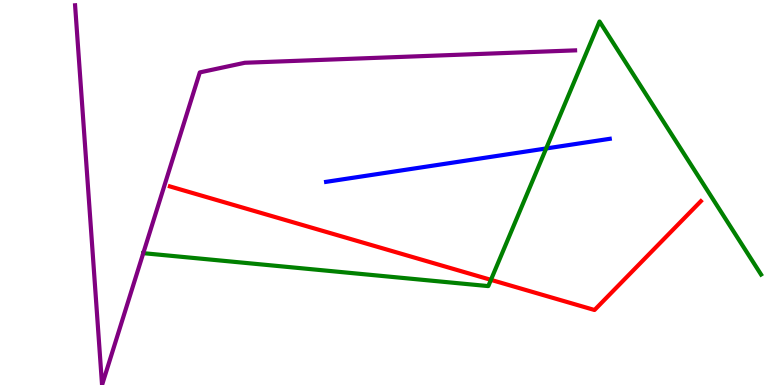[{'lines': ['blue', 'red'], 'intersections': []}, {'lines': ['green', 'red'], 'intersections': [{'x': 6.33, 'y': 2.73}]}, {'lines': ['purple', 'red'], 'intersections': []}, {'lines': ['blue', 'green'], 'intersections': [{'x': 7.05, 'y': 6.14}]}, {'lines': ['blue', 'purple'], 'intersections': []}, {'lines': ['green', 'purple'], 'intersections': [{'x': 1.85, 'y': 3.42}]}]